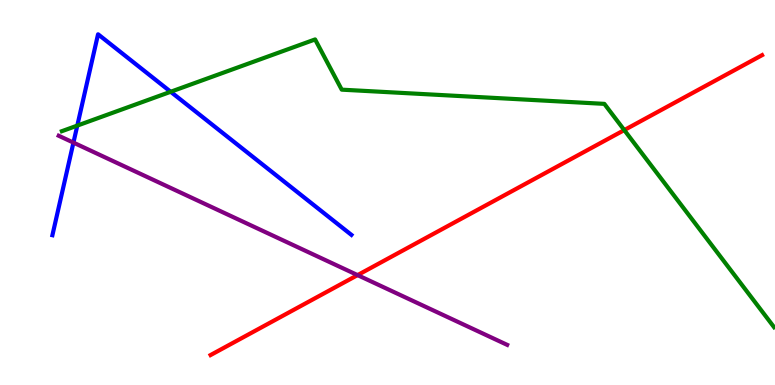[{'lines': ['blue', 'red'], 'intersections': []}, {'lines': ['green', 'red'], 'intersections': [{'x': 8.06, 'y': 6.62}]}, {'lines': ['purple', 'red'], 'intersections': [{'x': 4.61, 'y': 2.85}]}, {'lines': ['blue', 'green'], 'intersections': [{'x': 0.997, 'y': 6.74}, {'x': 2.2, 'y': 7.62}]}, {'lines': ['blue', 'purple'], 'intersections': [{'x': 0.948, 'y': 6.3}]}, {'lines': ['green', 'purple'], 'intersections': []}]